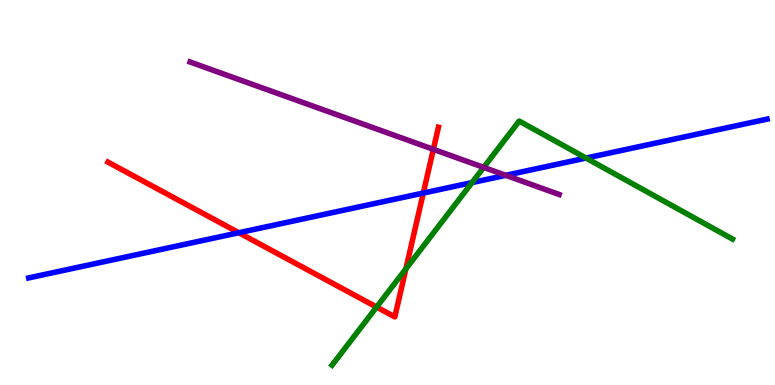[{'lines': ['blue', 'red'], 'intersections': [{'x': 3.08, 'y': 3.96}, {'x': 5.46, 'y': 4.99}]}, {'lines': ['green', 'red'], 'intersections': [{'x': 4.86, 'y': 2.02}, {'x': 5.24, 'y': 3.02}]}, {'lines': ['purple', 'red'], 'intersections': [{'x': 5.59, 'y': 6.12}]}, {'lines': ['blue', 'green'], 'intersections': [{'x': 6.09, 'y': 5.26}, {'x': 7.56, 'y': 5.89}]}, {'lines': ['blue', 'purple'], 'intersections': [{'x': 6.53, 'y': 5.45}]}, {'lines': ['green', 'purple'], 'intersections': [{'x': 6.24, 'y': 5.65}]}]